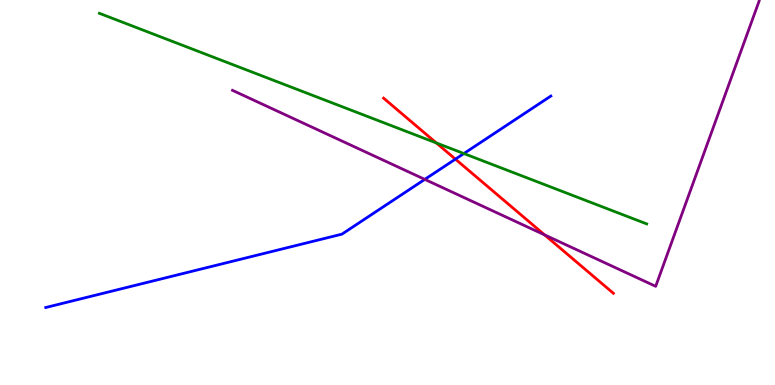[{'lines': ['blue', 'red'], 'intersections': [{'x': 5.88, 'y': 5.87}]}, {'lines': ['green', 'red'], 'intersections': [{'x': 5.63, 'y': 6.29}]}, {'lines': ['purple', 'red'], 'intersections': [{'x': 7.03, 'y': 3.9}]}, {'lines': ['blue', 'green'], 'intersections': [{'x': 5.99, 'y': 6.01}]}, {'lines': ['blue', 'purple'], 'intersections': [{'x': 5.48, 'y': 5.34}]}, {'lines': ['green', 'purple'], 'intersections': []}]